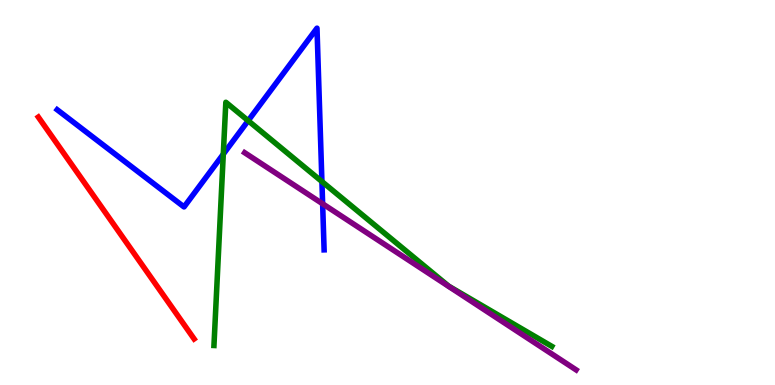[{'lines': ['blue', 'red'], 'intersections': []}, {'lines': ['green', 'red'], 'intersections': []}, {'lines': ['purple', 'red'], 'intersections': []}, {'lines': ['blue', 'green'], 'intersections': [{'x': 2.88, 'y': 6.0}, {'x': 3.2, 'y': 6.87}, {'x': 4.15, 'y': 5.28}]}, {'lines': ['blue', 'purple'], 'intersections': [{'x': 4.16, 'y': 4.71}]}, {'lines': ['green', 'purple'], 'intersections': []}]